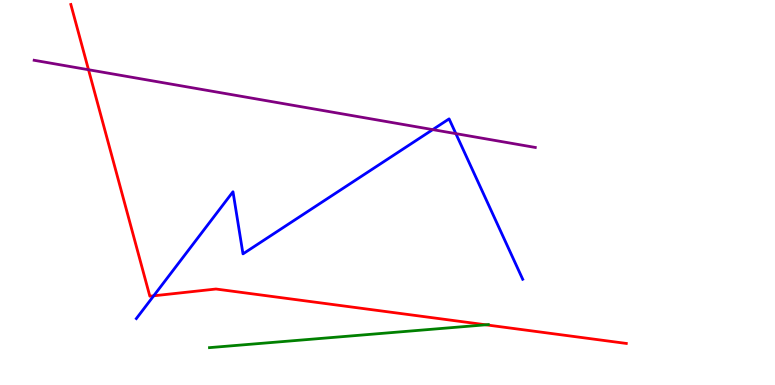[{'lines': ['blue', 'red'], 'intersections': [{'x': 1.98, 'y': 2.32}]}, {'lines': ['green', 'red'], 'intersections': [{'x': 6.27, 'y': 1.56}]}, {'lines': ['purple', 'red'], 'intersections': [{'x': 1.14, 'y': 8.19}]}, {'lines': ['blue', 'green'], 'intersections': []}, {'lines': ['blue', 'purple'], 'intersections': [{'x': 5.58, 'y': 6.63}, {'x': 5.88, 'y': 6.53}]}, {'lines': ['green', 'purple'], 'intersections': []}]